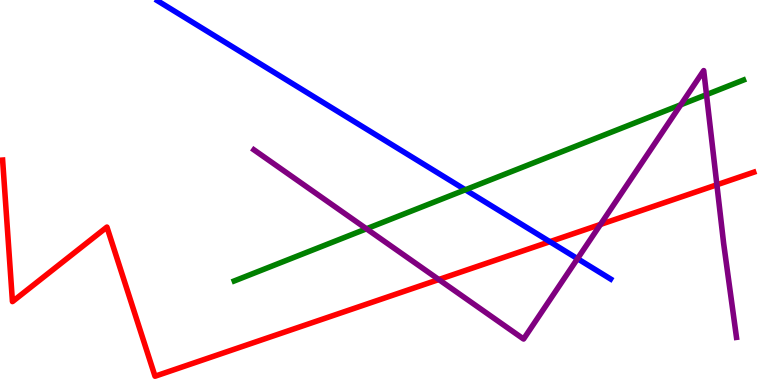[{'lines': ['blue', 'red'], 'intersections': [{'x': 7.09, 'y': 3.72}]}, {'lines': ['green', 'red'], 'intersections': []}, {'lines': ['purple', 'red'], 'intersections': [{'x': 5.66, 'y': 2.74}, {'x': 7.75, 'y': 4.17}, {'x': 9.25, 'y': 5.2}]}, {'lines': ['blue', 'green'], 'intersections': [{'x': 6.0, 'y': 5.07}]}, {'lines': ['blue', 'purple'], 'intersections': [{'x': 7.45, 'y': 3.28}]}, {'lines': ['green', 'purple'], 'intersections': [{'x': 4.73, 'y': 4.06}, {'x': 8.78, 'y': 7.28}, {'x': 9.12, 'y': 7.54}]}]